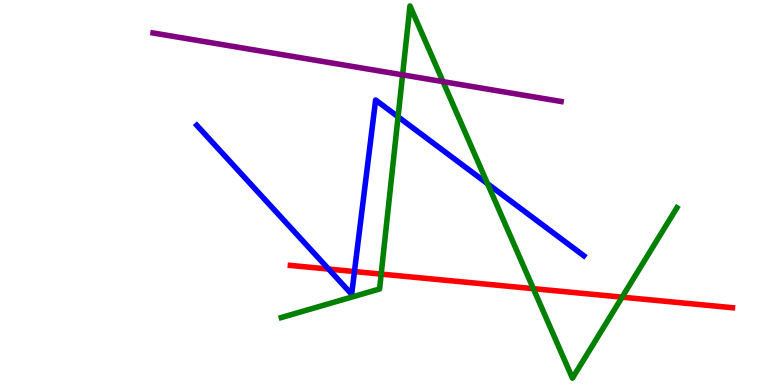[{'lines': ['blue', 'red'], 'intersections': [{'x': 4.24, 'y': 3.01}, {'x': 4.57, 'y': 2.95}]}, {'lines': ['green', 'red'], 'intersections': [{'x': 4.92, 'y': 2.88}, {'x': 6.88, 'y': 2.5}, {'x': 8.03, 'y': 2.28}]}, {'lines': ['purple', 'red'], 'intersections': []}, {'lines': ['blue', 'green'], 'intersections': [{'x': 5.14, 'y': 6.97}, {'x': 6.29, 'y': 5.23}]}, {'lines': ['blue', 'purple'], 'intersections': []}, {'lines': ['green', 'purple'], 'intersections': [{'x': 5.19, 'y': 8.06}, {'x': 5.72, 'y': 7.88}]}]